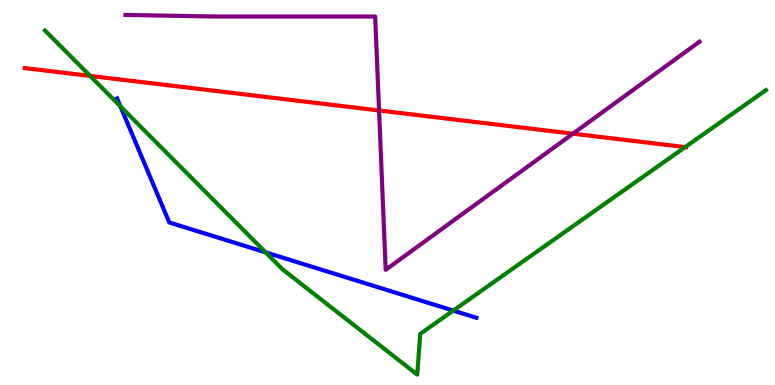[{'lines': ['blue', 'red'], 'intersections': []}, {'lines': ['green', 'red'], 'intersections': [{'x': 1.16, 'y': 8.03}, {'x': 8.84, 'y': 6.18}]}, {'lines': ['purple', 'red'], 'intersections': [{'x': 4.89, 'y': 7.13}, {'x': 7.39, 'y': 6.53}]}, {'lines': ['blue', 'green'], 'intersections': [{'x': 1.55, 'y': 7.24}, {'x': 3.43, 'y': 3.45}, {'x': 5.85, 'y': 1.93}]}, {'lines': ['blue', 'purple'], 'intersections': []}, {'lines': ['green', 'purple'], 'intersections': []}]